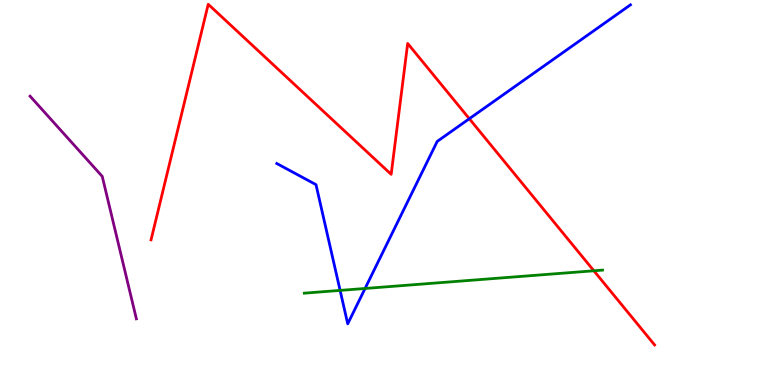[{'lines': ['blue', 'red'], 'intersections': [{'x': 6.06, 'y': 6.92}]}, {'lines': ['green', 'red'], 'intersections': [{'x': 7.66, 'y': 2.97}]}, {'lines': ['purple', 'red'], 'intersections': []}, {'lines': ['blue', 'green'], 'intersections': [{'x': 4.39, 'y': 2.46}, {'x': 4.71, 'y': 2.51}]}, {'lines': ['blue', 'purple'], 'intersections': []}, {'lines': ['green', 'purple'], 'intersections': []}]